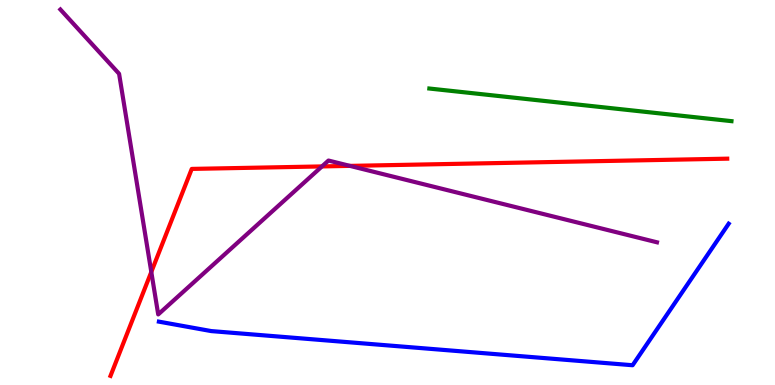[{'lines': ['blue', 'red'], 'intersections': []}, {'lines': ['green', 'red'], 'intersections': []}, {'lines': ['purple', 'red'], 'intersections': [{'x': 1.95, 'y': 2.94}, {'x': 4.15, 'y': 5.68}, {'x': 4.52, 'y': 5.69}]}, {'lines': ['blue', 'green'], 'intersections': []}, {'lines': ['blue', 'purple'], 'intersections': []}, {'lines': ['green', 'purple'], 'intersections': []}]